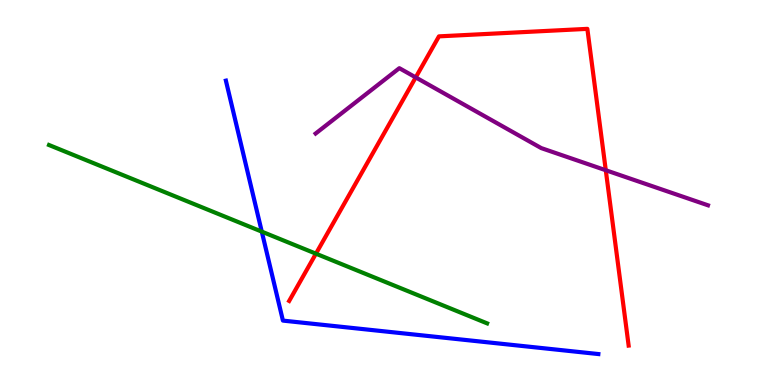[{'lines': ['blue', 'red'], 'intersections': []}, {'lines': ['green', 'red'], 'intersections': [{'x': 4.08, 'y': 3.41}]}, {'lines': ['purple', 'red'], 'intersections': [{'x': 5.36, 'y': 7.99}, {'x': 7.82, 'y': 5.58}]}, {'lines': ['blue', 'green'], 'intersections': [{'x': 3.38, 'y': 3.98}]}, {'lines': ['blue', 'purple'], 'intersections': []}, {'lines': ['green', 'purple'], 'intersections': []}]